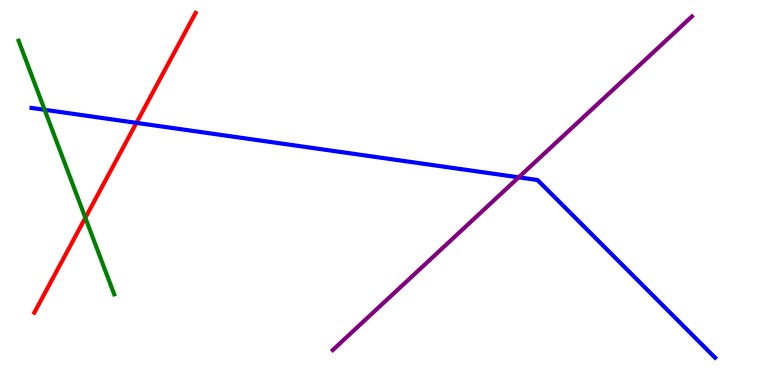[{'lines': ['blue', 'red'], 'intersections': [{'x': 1.76, 'y': 6.81}]}, {'lines': ['green', 'red'], 'intersections': [{'x': 1.1, 'y': 4.34}]}, {'lines': ['purple', 'red'], 'intersections': []}, {'lines': ['blue', 'green'], 'intersections': [{'x': 0.576, 'y': 7.15}]}, {'lines': ['blue', 'purple'], 'intersections': [{'x': 6.69, 'y': 5.39}]}, {'lines': ['green', 'purple'], 'intersections': []}]